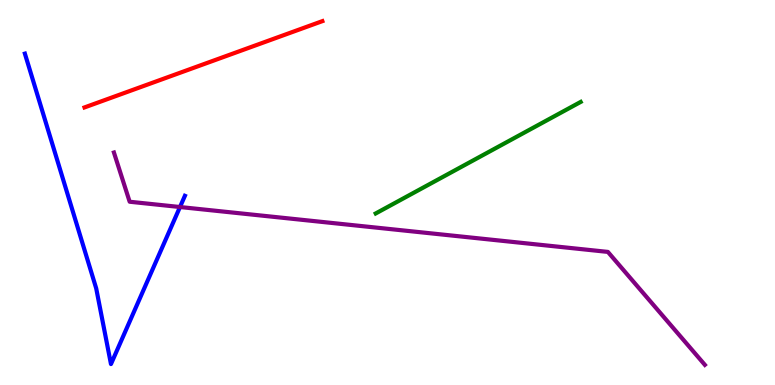[{'lines': ['blue', 'red'], 'intersections': []}, {'lines': ['green', 'red'], 'intersections': []}, {'lines': ['purple', 'red'], 'intersections': []}, {'lines': ['blue', 'green'], 'intersections': []}, {'lines': ['blue', 'purple'], 'intersections': [{'x': 2.32, 'y': 4.62}]}, {'lines': ['green', 'purple'], 'intersections': []}]